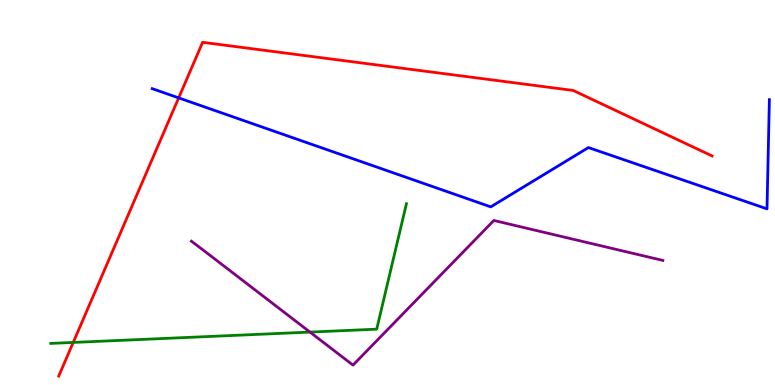[{'lines': ['blue', 'red'], 'intersections': [{'x': 2.31, 'y': 7.46}]}, {'lines': ['green', 'red'], 'intersections': [{'x': 0.945, 'y': 1.11}]}, {'lines': ['purple', 'red'], 'intersections': []}, {'lines': ['blue', 'green'], 'intersections': []}, {'lines': ['blue', 'purple'], 'intersections': []}, {'lines': ['green', 'purple'], 'intersections': [{'x': 4.0, 'y': 1.37}]}]